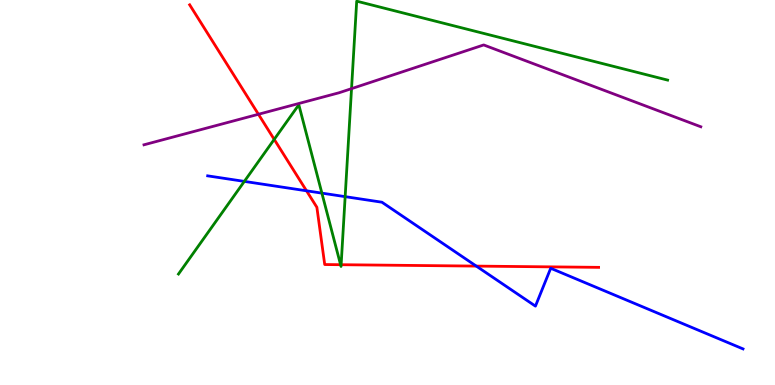[{'lines': ['blue', 'red'], 'intersections': [{'x': 3.96, 'y': 5.04}, {'x': 6.15, 'y': 3.09}]}, {'lines': ['green', 'red'], 'intersections': [{'x': 3.54, 'y': 6.38}, {'x': 4.39, 'y': 3.12}, {'x': 4.4, 'y': 3.12}]}, {'lines': ['purple', 'red'], 'intersections': [{'x': 3.33, 'y': 7.03}]}, {'lines': ['blue', 'green'], 'intersections': [{'x': 3.15, 'y': 5.29}, {'x': 4.15, 'y': 4.98}, {'x': 4.45, 'y': 4.89}]}, {'lines': ['blue', 'purple'], 'intersections': []}, {'lines': ['green', 'purple'], 'intersections': [{'x': 4.54, 'y': 7.7}]}]